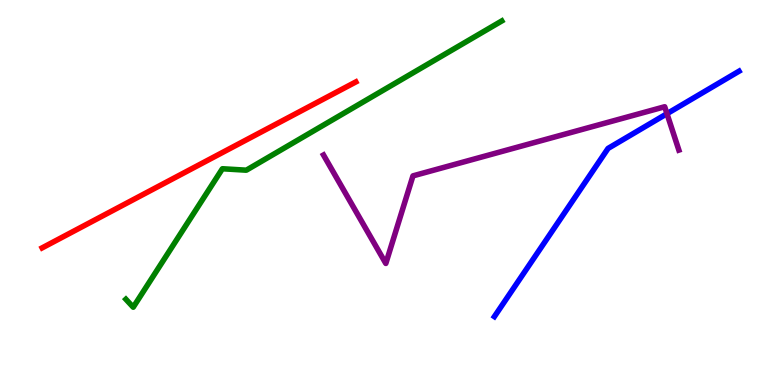[{'lines': ['blue', 'red'], 'intersections': []}, {'lines': ['green', 'red'], 'intersections': []}, {'lines': ['purple', 'red'], 'intersections': []}, {'lines': ['blue', 'green'], 'intersections': []}, {'lines': ['blue', 'purple'], 'intersections': [{'x': 8.61, 'y': 7.05}]}, {'lines': ['green', 'purple'], 'intersections': []}]